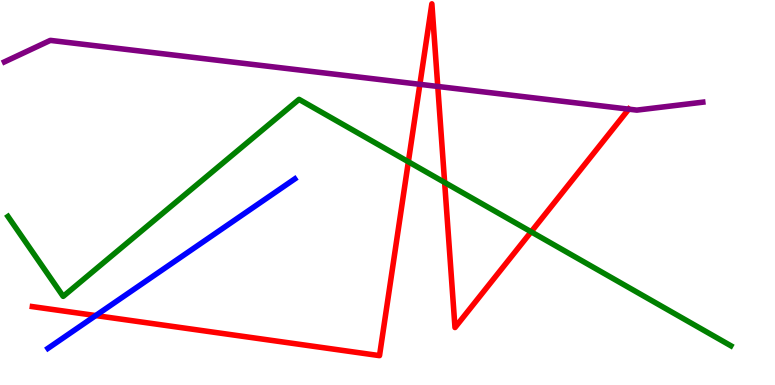[{'lines': ['blue', 'red'], 'intersections': [{'x': 1.24, 'y': 1.8}]}, {'lines': ['green', 'red'], 'intersections': [{'x': 5.27, 'y': 5.8}, {'x': 5.74, 'y': 5.26}, {'x': 6.85, 'y': 3.98}]}, {'lines': ['purple', 'red'], 'intersections': [{'x': 5.42, 'y': 7.81}, {'x': 5.65, 'y': 7.75}, {'x': 8.11, 'y': 7.16}]}, {'lines': ['blue', 'green'], 'intersections': []}, {'lines': ['blue', 'purple'], 'intersections': []}, {'lines': ['green', 'purple'], 'intersections': []}]